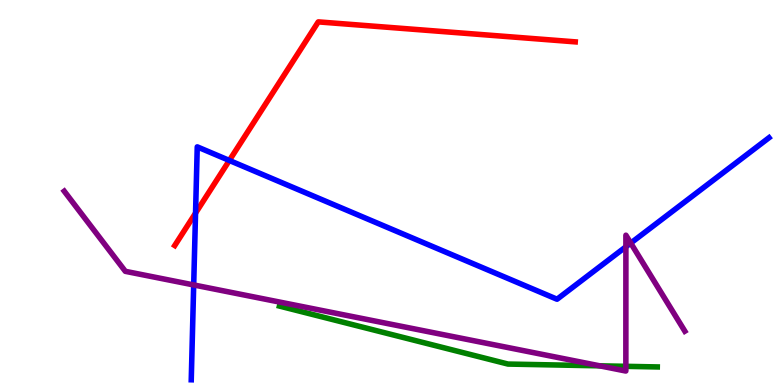[{'lines': ['blue', 'red'], 'intersections': [{'x': 2.52, 'y': 4.46}, {'x': 2.96, 'y': 5.83}]}, {'lines': ['green', 'red'], 'intersections': []}, {'lines': ['purple', 'red'], 'intersections': []}, {'lines': ['blue', 'green'], 'intersections': []}, {'lines': ['blue', 'purple'], 'intersections': [{'x': 2.5, 'y': 2.6}, {'x': 8.08, 'y': 3.59}, {'x': 8.14, 'y': 3.69}]}, {'lines': ['green', 'purple'], 'intersections': [{'x': 7.74, 'y': 0.498}, {'x': 8.08, 'y': 0.485}]}]